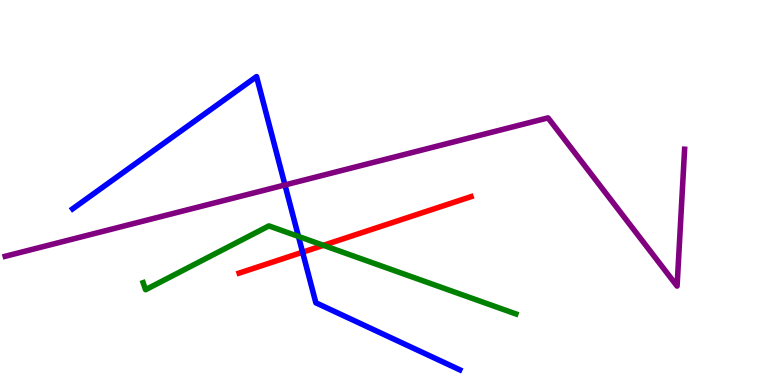[{'lines': ['blue', 'red'], 'intersections': [{'x': 3.9, 'y': 3.45}]}, {'lines': ['green', 'red'], 'intersections': [{'x': 4.17, 'y': 3.63}]}, {'lines': ['purple', 'red'], 'intersections': []}, {'lines': ['blue', 'green'], 'intersections': [{'x': 3.85, 'y': 3.86}]}, {'lines': ['blue', 'purple'], 'intersections': [{'x': 3.68, 'y': 5.2}]}, {'lines': ['green', 'purple'], 'intersections': []}]